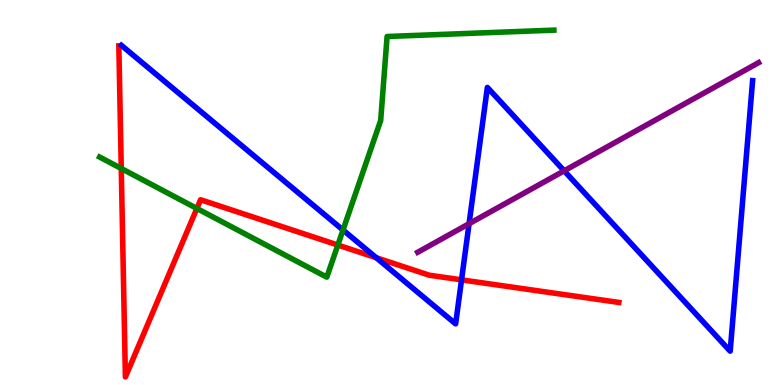[{'lines': ['blue', 'red'], 'intersections': [{'x': 4.85, 'y': 3.31}, {'x': 5.96, 'y': 2.73}]}, {'lines': ['green', 'red'], 'intersections': [{'x': 1.56, 'y': 5.62}, {'x': 2.54, 'y': 4.59}, {'x': 4.36, 'y': 3.64}]}, {'lines': ['purple', 'red'], 'intersections': []}, {'lines': ['blue', 'green'], 'intersections': [{'x': 4.43, 'y': 4.03}]}, {'lines': ['blue', 'purple'], 'intersections': [{'x': 6.05, 'y': 4.19}, {'x': 7.28, 'y': 5.56}]}, {'lines': ['green', 'purple'], 'intersections': []}]